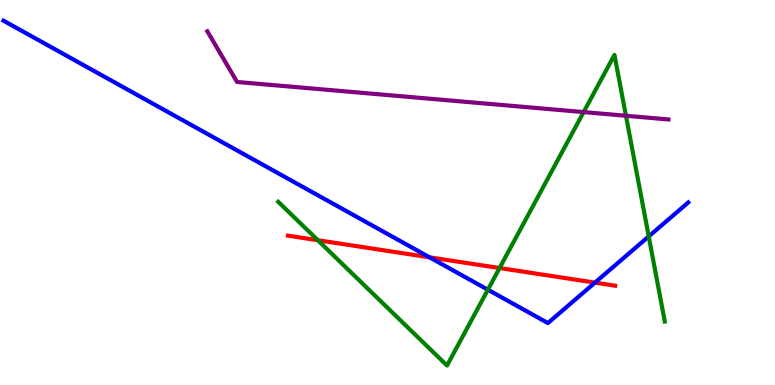[{'lines': ['blue', 'red'], 'intersections': [{'x': 5.54, 'y': 3.32}, {'x': 7.68, 'y': 2.66}]}, {'lines': ['green', 'red'], 'intersections': [{'x': 4.1, 'y': 3.76}, {'x': 6.45, 'y': 3.04}]}, {'lines': ['purple', 'red'], 'intersections': []}, {'lines': ['blue', 'green'], 'intersections': [{'x': 6.3, 'y': 2.48}, {'x': 8.37, 'y': 3.86}]}, {'lines': ['blue', 'purple'], 'intersections': []}, {'lines': ['green', 'purple'], 'intersections': [{'x': 7.53, 'y': 7.09}, {'x': 8.08, 'y': 6.99}]}]